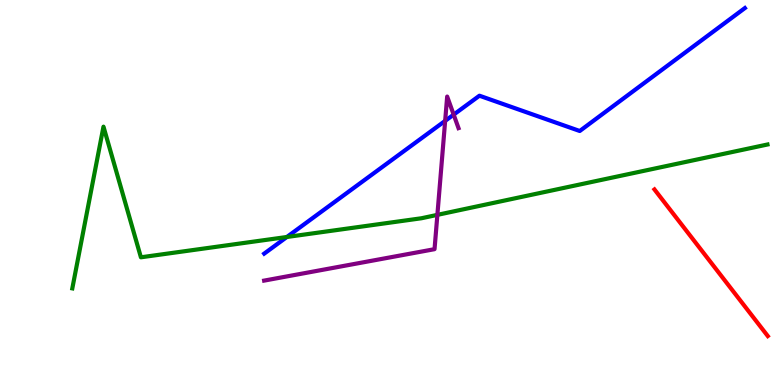[{'lines': ['blue', 'red'], 'intersections': []}, {'lines': ['green', 'red'], 'intersections': []}, {'lines': ['purple', 'red'], 'intersections': []}, {'lines': ['blue', 'green'], 'intersections': [{'x': 3.7, 'y': 3.84}]}, {'lines': ['blue', 'purple'], 'intersections': [{'x': 5.74, 'y': 6.86}, {'x': 5.85, 'y': 7.02}]}, {'lines': ['green', 'purple'], 'intersections': [{'x': 5.64, 'y': 4.42}]}]